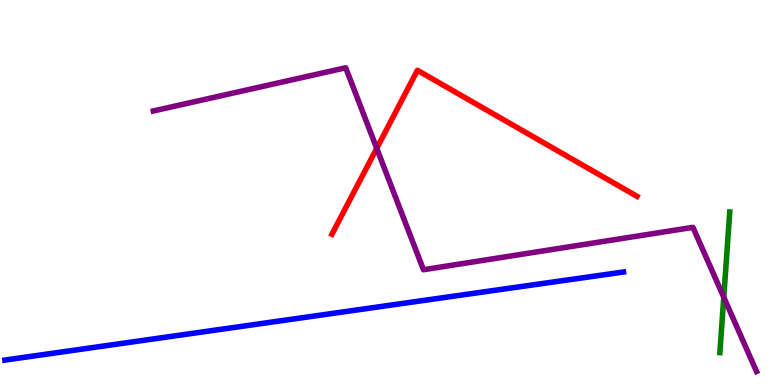[{'lines': ['blue', 'red'], 'intersections': []}, {'lines': ['green', 'red'], 'intersections': []}, {'lines': ['purple', 'red'], 'intersections': [{'x': 4.86, 'y': 6.15}]}, {'lines': ['blue', 'green'], 'intersections': []}, {'lines': ['blue', 'purple'], 'intersections': []}, {'lines': ['green', 'purple'], 'intersections': [{'x': 9.34, 'y': 2.28}]}]